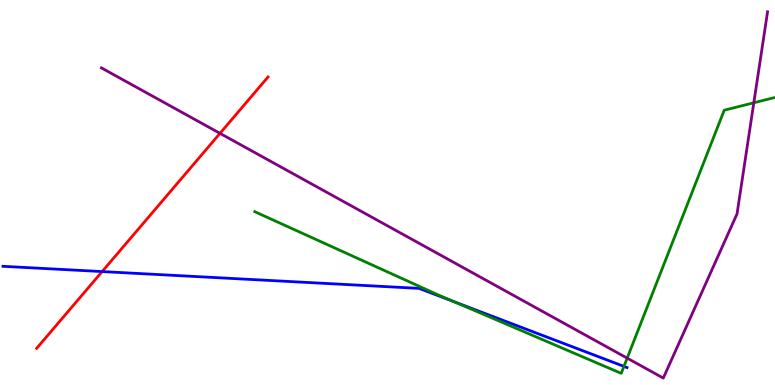[{'lines': ['blue', 'red'], 'intersections': [{'x': 1.32, 'y': 2.95}]}, {'lines': ['green', 'red'], 'intersections': []}, {'lines': ['purple', 'red'], 'intersections': [{'x': 2.84, 'y': 6.54}]}, {'lines': ['blue', 'green'], 'intersections': [{'x': 5.85, 'y': 2.17}, {'x': 8.05, 'y': 0.483}]}, {'lines': ['blue', 'purple'], 'intersections': []}, {'lines': ['green', 'purple'], 'intersections': [{'x': 8.09, 'y': 0.698}, {'x': 9.73, 'y': 7.33}]}]